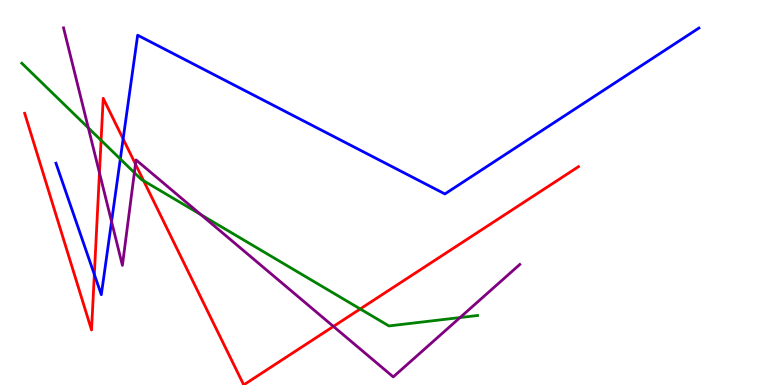[{'lines': ['blue', 'red'], 'intersections': [{'x': 1.22, 'y': 2.87}, {'x': 1.59, 'y': 6.39}]}, {'lines': ['green', 'red'], 'intersections': [{'x': 1.3, 'y': 6.36}, {'x': 1.85, 'y': 5.3}, {'x': 4.65, 'y': 1.98}]}, {'lines': ['purple', 'red'], 'intersections': [{'x': 1.28, 'y': 5.51}, {'x': 1.75, 'y': 5.74}, {'x': 4.3, 'y': 1.52}]}, {'lines': ['blue', 'green'], 'intersections': [{'x': 1.55, 'y': 5.87}]}, {'lines': ['blue', 'purple'], 'intersections': [{'x': 1.44, 'y': 4.24}]}, {'lines': ['green', 'purple'], 'intersections': [{'x': 1.14, 'y': 6.68}, {'x': 1.73, 'y': 5.52}, {'x': 2.59, 'y': 4.42}, {'x': 5.94, 'y': 1.75}]}]